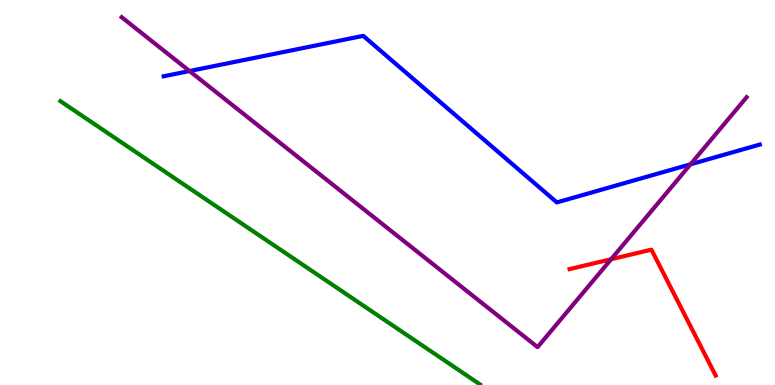[{'lines': ['blue', 'red'], 'intersections': []}, {'lines': ['green', 'red'], 'intersections': []}, {'lines': ['purple', 'red'], 'intersections': [{'x': 7.89, 'y': 3.27}]}, {'lines': ['blue', 'green'], 'intersections': []}, {'lines': ['blue', 'purple'], 'intersections': [{'x': 2.45, 'y': 8.15}, {'x': 8.91, 'y': 5.73}]}, {'lines': ['green', 'purple'], 'intersections': []}]